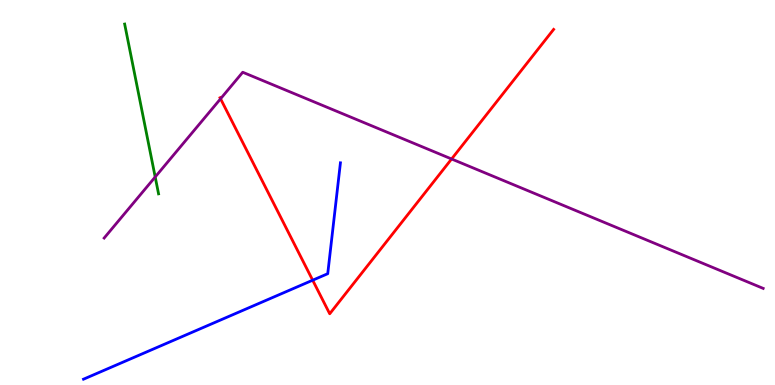[{'lines': ['blue', 'red'], 'intersections': [{'x': 4.03, 'y': 2.72}]}, {'lines': ['green', 'red'], 'intersections': []}, {'lines': ['purple', 'red'], 'intersections': [{'x': 2.85, 'y': 7.43}, {'x': 5.83, 'y': 5.87}]}, {'lines': ['blue', 'green'], 'intersections': []}, {'lines': ['blue', 'purple'], 'intersections': []}, {'lines': ['green', 'purple'], 'intersections': [{'x': 2.0, 'y': 5.4}]}]